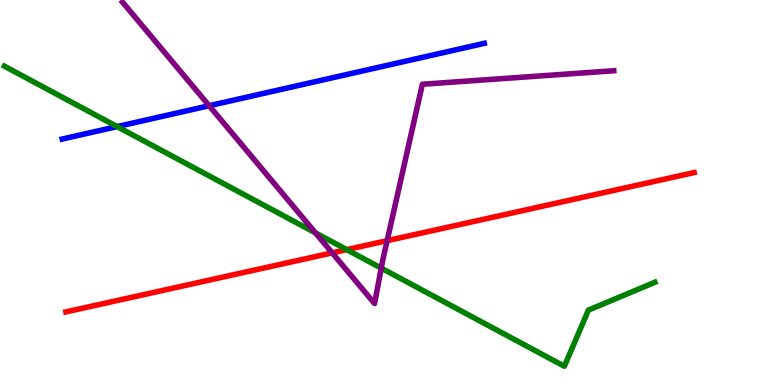[{'lines': ['blue', 'red'], 'intersections': []}, {'lines': ['green', 'red'], 'intersections': [{'x': 4.47, 'y': 3.52}]}, {'lines': ['purple', 'red'], 'intersections': [{'x': 4.29, 'y': 3.43}, {'x': 5.0, 'y': 3.75}]}, {'lines': ['blue', 'green'], 'intersections': [{'x': 1.51, 'y': 6.71}]}, {'lines': ['blue', 'purple'], 'intersections': [{'x': 2.7, 'y': 7.25}]}, {'lines': ['green', 'purple'], 'intersections': [{'x': 4.07, 'y': 3.95}, {'x': 4.92, 'y': 3.04}]}]